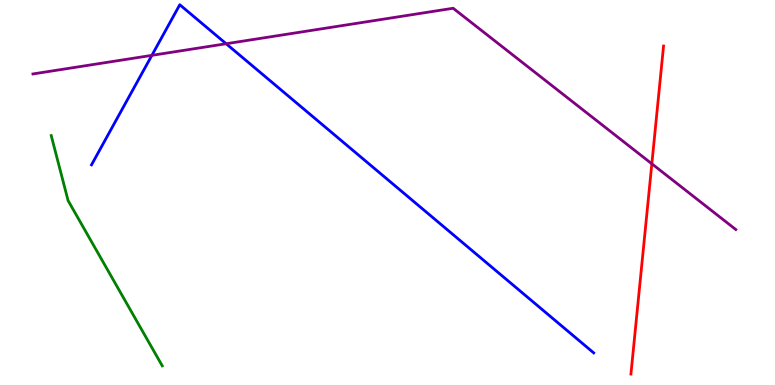[{'lines': ['blue', 'red'], 'intersections': []}, {'lines': ['green', 'red'], 'intersections': []}, {'lines': ['purple', 'red'], 'intersections': [{'x': 8.41, 'y': 5.75}]}, {'lines': ['blue', 'green'], 'intersections': []}, {'lines': ['blue', 'purple'], 'intersections': [{'x': 1.96, 'y': 8.56}, {'x': 2.92, 'y': 8.86}]}, {'lines': ['green', 'purple'], 'intersections': []}]